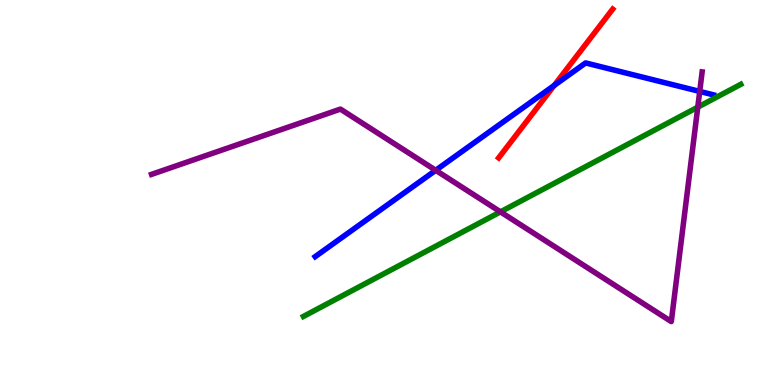[{'lines': ['blue', 'red'], 'intersections': [{'x': 7.15, 'y': 7.78}]}, {'lines': ['green', 'red'], 'intersections': []}, {'lines': ['purple', 'red'], 'intersections': []}, {'lines': ['blue', 'green'], 'intersections': []}, {'lines': ['blue', 'purple'], 'intersections': [{'x': 5.62, 'y': 5.58}, {'x': 9.03, 'y': 7.63}]}, {'lines': ['green', 'purple'], 'intersections': [{'x': 6.46, 'y': 4.5}, {'x': 9.0, 'y': 7.22}]}]